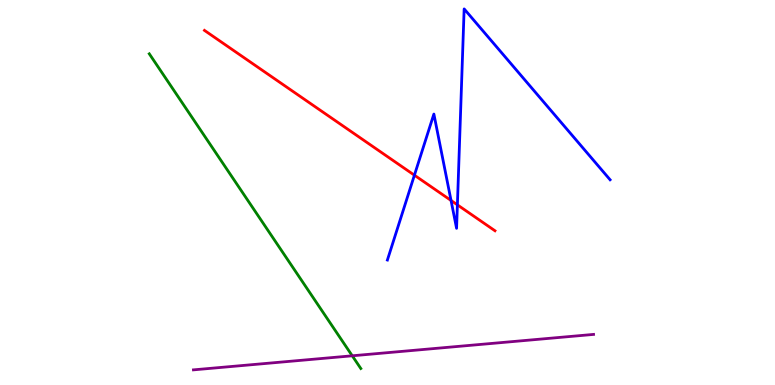[{'lines': ['blue', 'red'], 'intersections': [{'x': 5.35, 'y': 5.45}, {'x': 5.82, 'y': 4.79}, {'x': 5.9, 'y': 4.68}]}, {'lines': ['green', 'red'], 'intersections': []}, {'lines': ['purple', 'red'], 'intersections': []}, {'lines': ['blue', 'green'], 'intersections': []}, {'lines': ['blue', 'purple'], 'intersections': []}, {'lines': ['green', 'purple'], 'intersections': [{'x': 4.55, 'y': 0.759}]}]